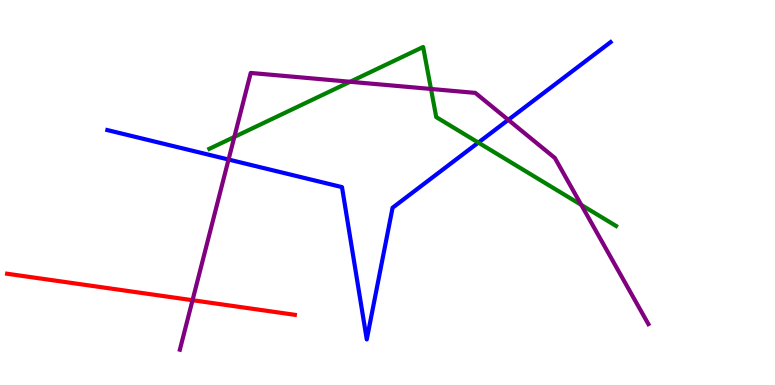[{'lines': ['blue', 'red'], 'intersections': []}, {'lines': ['green', 'red'], 'intersections': []}, {'lines': ['purple', 'red'], 'intersections': [{'x': 2.48, 'y': 2.2}]}, {'lines': ['blue', 'green'], 'intersections': [{'x': 6.17, 'y': 6.3}]}, {'lines': ['blue', 'purple'], 'intersections': [{'x': 2.95, 'y': 5.86}, {'x': 6.56, 'y': 6.89}]}, {'lines': ['green', 'purple'], 'intersections': [{'x': 3.02, 'y': 6.44}, {'x': 4.52, 'y': 7.88}, {'x': 5.56, 'y': 7.69}, {'x': 7.5, 'y': 4.68}]}]